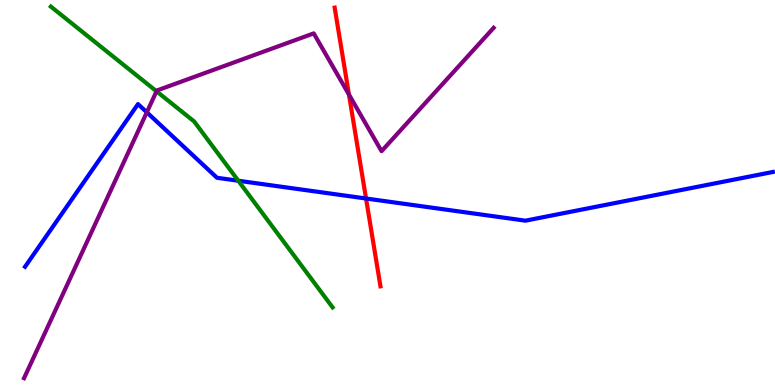[{'lines': ['blue', 'red'], 'intersections': [{'x': 4.72, 'y': 4.84}]}, {'lines': ['green', 'red'], 'intersections': []}, {'lines': ['purple', 'red'], 'intersections': [{'x': 4.5, 'y': 7.54}]}, {'lines': ['blue', 'green'], 'intersections': [{'x': 3.07, 'y': 5.31}]}, {'lines': ['blue', 'purple'], 'intersections': [{'x': 1.89, 'y': 7.08}]}, {'lines': ['green', 'purple'], 'intersections': [{'x': 2.02, 'y': 7.63}]}]